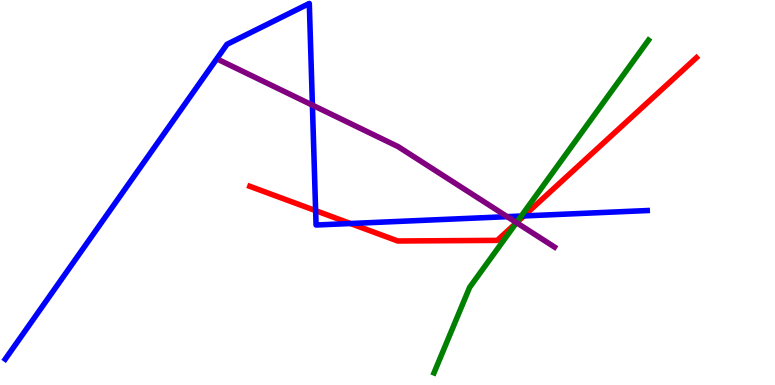[{'lines': ['blue', 'red'], 'intersections': [{'x': 4.07, 'y': 4.53}, {'x': 4.52, 'y': 4.19}, {'x': 6.76, 'y': 4.39}]}, {'lines': ['green', 'red'], 'intersections': [{'x': 6.66, 'y': 4.21}]}, {'lines': ['purple', 'red'], 'intersections': [{'x': 6.67, 'y': 4.22}]}, {'lines': ['blue', 'green'], 'intersections': [{'x': 6.73, 'y': 4.39}]}, {'lines': ['blue', 'purple'], 'intersections': [{'x': 4.03, 'y': 7.27}, {'x': 6.54, 'y': 4.37}]}, {'lines': ['green', 'purple'], 'intersections': [{'x': 6.66, 'y': 4.22}]}]